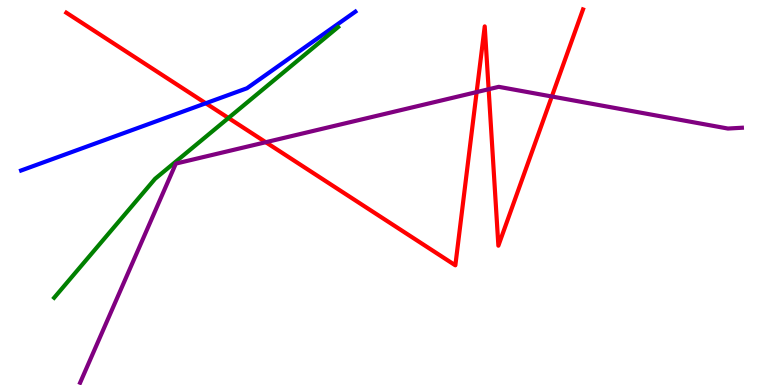[{'lines': ['blue', 'red'], 'intersections': [{'x': 2.66, 'y': 7.32}]}, {'lines': ['green', 'red'], 'intersections': [{'x': 2.95, 'y': 6.94}]}, {'lines': ['purple', 'red'], 'intersections': [{'x': 3.43, 'y': 6.31}, {'x': 6.15, 'y': 7.61}, {'x': 6.3, 'y': 7.68}, {'x': 7.12, 'y': 7.49}]}, {'lines': ['blue', 'green'], 'intersections': []}, {'lines': ['blue', 'purple'], 'intersections': []}, {'lines': ['green', 'purple'], 'intersections': []}]